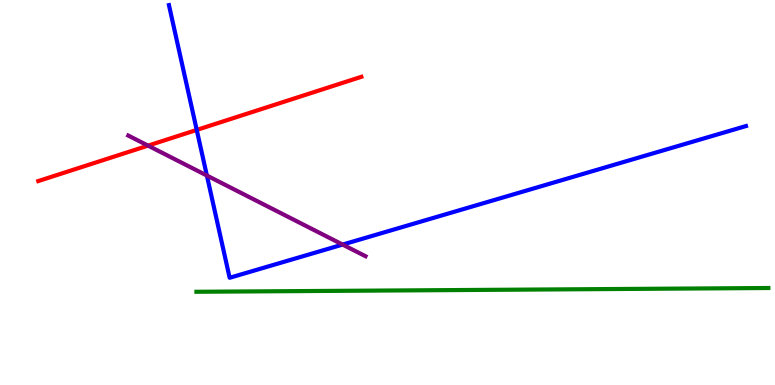[{'lines': ['blue', 'red'], 'intersections': [{'x': 2.54, 'y': 6.63}]}, {'lines': ['green', 'red'], 'intersections': []}, {'lines': ['purple', 'red'], 'intersections': [{'x': 1.91, 'y': 6.22}]}, {'lines': ['blue', 'green'], 'intersections': []}, {'lines': ['blue', 'purple'], 'intersections': [{'x': 2.67, 'y': 5.44}, {'x': 4.42, 'y': 3.65}]}, {'lines': ['green', 'purple'], 'intersections': []}]